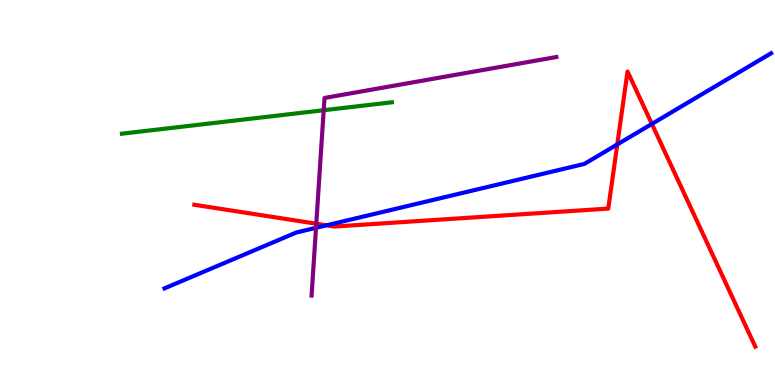[{'lines': ['blue', 'red'], 'intersections': [{'x': 4.21, 'y': 4.15}, {'x': 7.96, 'y': 6.25}, {'x': 8.41, 'y': 6.78}]}, {'lines': ['green', 'red'], 'intersections': []}, {'lines': ['purple', 'red'], 'intersections': [{'x': 4.08, 'y': 4.19}]}, {'lines': ['blue', 'green'], 'intersections': []}, {'lines': ['blue', 'purple'], 'intersections': [{'x': 4.08, 'y': 4.08}]}, {'lines': ['green', 'purple'], 'intersections': [{'x': 4.18, 'y': 7.14}]}]